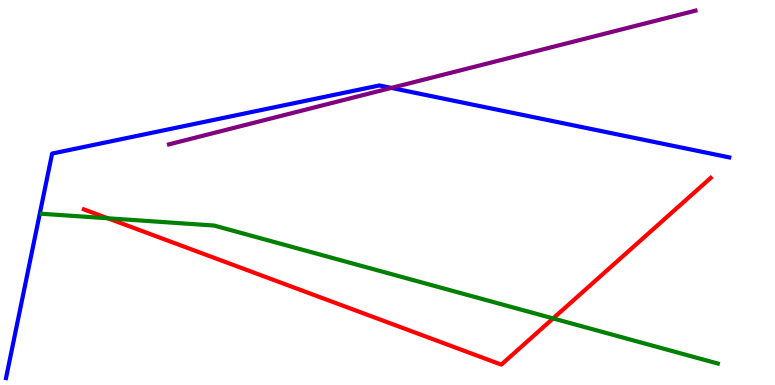[{'lines': ['blue', 'red'], 'intersections': []}, {'lines': ['green', 'red'], 'intersections': [{'x': 1.39, 'y': 4.33}, {'x': 7.14, 'y': 1.73}]}, {'lines': ['purple', 'red'], 'intersections': []}, {'lines': ['blue', 'green'], 'intersections': []}, {'lines': ['blue', 'purple'], 'intersections': [{'x': 5.05, 'y': 7.72}]}, {'lines': ['green', 'purple'], 'intersections': []}]